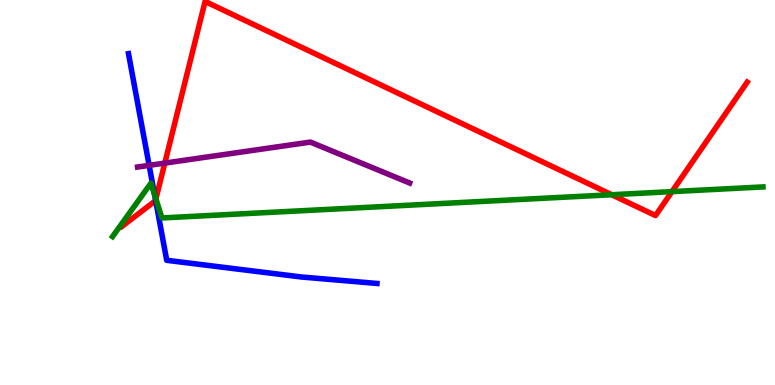[{'lines': ['blue', 'red'], 'intersections': [{'x': 2.01, 'y': 4.8}]}, {'lines': ['green', 'red'], 'intersections': [{'x': 2.01, 'y': 4.83}, {'x': 7.89, 'y': 4.94}, {'x': 8.67, 'y': 5.02}]}, {'lines': ['purple', 'red'], 'intersections': [{'x': 2.13, 'y': 5.76}]}, {'lines': ['blue', 'green'], 'intersections': [{'x': 1.99, 'y': 4.94}]}, {'lines': ['blue', 'purple'], 'intersections': [{'x': 1.92, 'y': 5.71}]}, {'lines': ['green', 'purple'], 'intersections': []}]